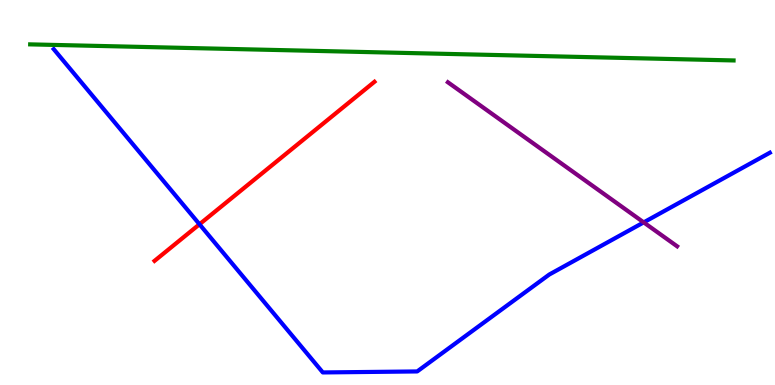[{'lines': ['blue', 'red'], 'intersections': [{'x': 2.57, 'y': 4.17}]}, {'lines': ['green', 'red'], 'intersections': []}, {'lines': ['purple', 'red'], 'intersections': []}, {'lines': ['blue', 'green'], 'intersections': []}, {'lines': ['blue', 'purple'], 'intersections': [{'x': 8.31, 'y': 4.22}]}, {'lines': ['green', 'purple'], 'intersections': []}]